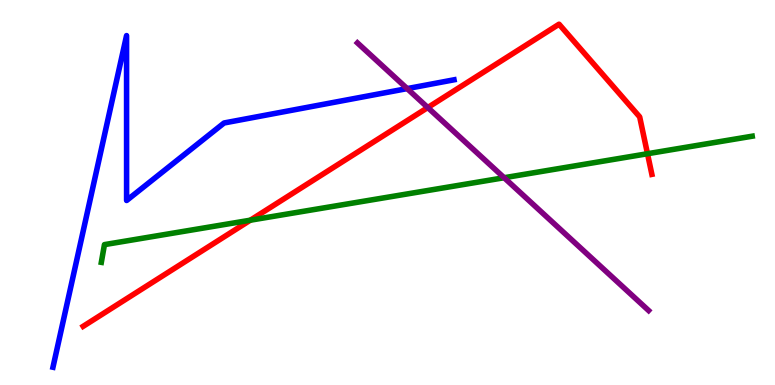[{'lines': ['blue', 'red'], 'intersections': []}, {'lines': ['green', 'red'], 'intersections': [{'x': 3.23, 'y': 4.28}, {'x': 8.35, 'y': 6.01}]}, {'lines': ['purple', 'red'], 'intersections': [{'x': 5.52, 'y': 7.21}]}, {'lines': ['blue', 'green'], 'intersections': []}, {'lines': ['blue', 'purple'], 'intersections': [{'x': 5.25, 'y': 7.7}]}, {'lines': ['green', 'purple'], 'intersections': [{'x': 6.5, 'y': 5.38}]}]